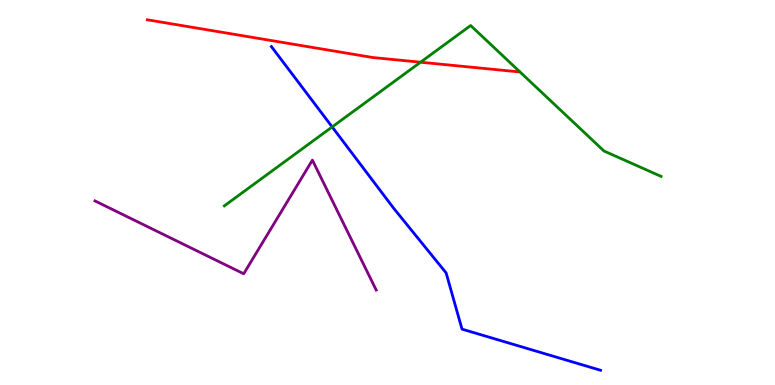[{'lines': ['blue', 'red'], 'intersections': []}, {'lines': ['green', 'red'], 'intersections': [{'x': 5.43, 'y': 8.38}]}, {'lines': ['purple', 'red'], 'intersections': []}, {'lines': ['blue', 'green'], 'intersections': [{'x': 4.29, 'y': 6.7}]}, {'lines': ['blue', 'purple'], 'intersections': []}, {'lines': ['green', 'purple'], 'intersections': []}]